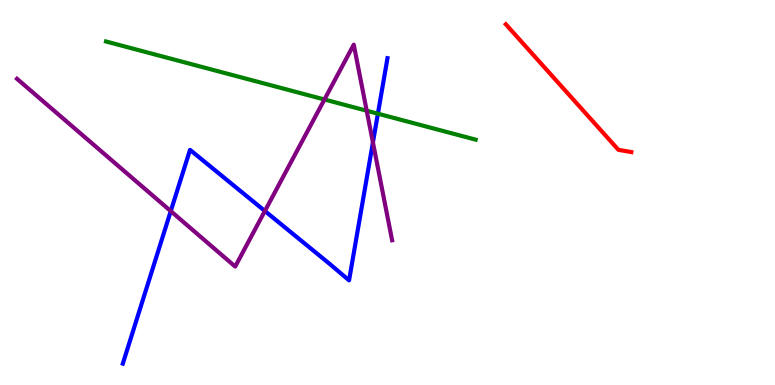[{'lines': ['blue', 'red'], 'intersections': []}, {'lines': ['green', 'red'], 'intersections': []}, {'lines': ['purple', 'red'], 'intersections': []}, {'lines': ['blue', 'green'], 'intersections': [{'x': 4.88, 'y': 7.05}]}, {'lines': ['blue', 'purple'], 'intersections': [{'x': 2.2, 'y': 4.52}, {'x': 3.42, 'y': 4.52}, {'x': 4.81, 'y': 6.3}]}, {'lines': ['green', 'purple'], 'intersections': [{'x': 4.19, 'y': 7.42}, {'x': 4.73, 'y': 7.12}]}]